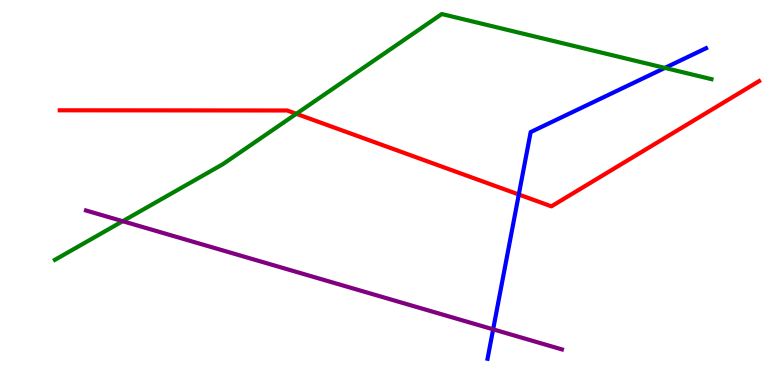[{'lines': ['blue', 'red'], 'intersections': [{'x': 6.69, 'y': 4.95}]}, {'lines': ['green', 'red'], 'intersections': [{'x': 3.82, 'y': 7.04}]}, {'lines': ['purple', 'red'], 'intersections': []}, {'lines': ['blue', 'green'], 'intersections': [{'x': 8.58, 'y': 8.24}]}, {'lines': ['blue', 'purple'], 'intersections': [{'x': 6.36, 'y': 1.45}]}, {'lines': ['green', 'purple'], 'intersections': [{'x': 1.58, 'y': 4.25}]}]